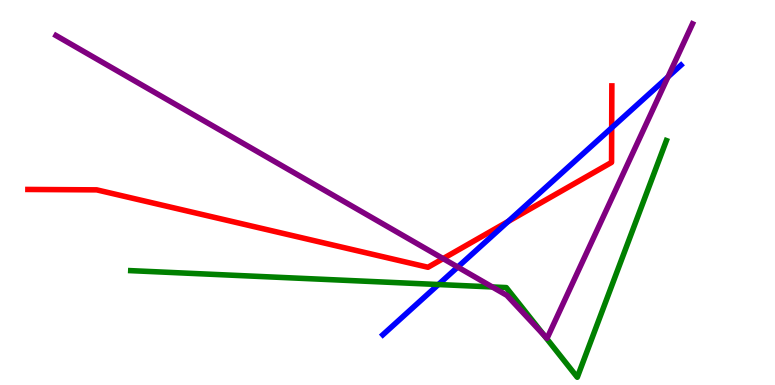[{'lines': ['blue', 'red'], 'intersections': [{'x': 6.56, 'y': 4.25}, {'x': 7.89, 'y': 6.68}]}, {'lines': ['green', 'red'], 'intersections': []}, {'lines': ['purple', 'red'], 'intersections': [{'x': 5.72, 'y': 3.28}]}, {'lines': ['blue', 'green'], 'intersections': [{'x': 5.66, 'y': 2.61}]}, {'lines': ['blue', 'purple'], 'intersections': [{'x': 5.91, 'y': 3.06}, {'x': 8.62, 'y': 8.0}]}, {'lines': ['green', 'purple'], 'intersections': [{'x': 6.35, 'y': 2.55}, {'x': 7.02, 'y': 1.29}]}]